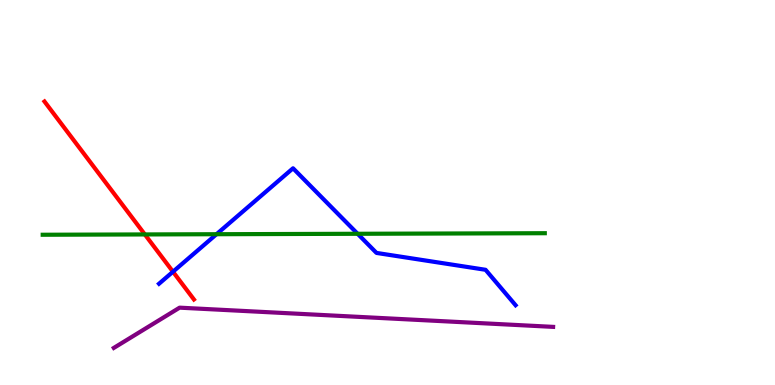[{'lines': ['blue', 'red'], 'intersections': [{'x': 2.23, 'y': 2.94}]}, {'lines': ['green', 'red'], 'intersections': [{'x': 1.87, 'y': 3.91}]}, {'lines': ['purple', 'red'], 'intersections': []}, {'lines': ['blue', 'green'], 'intersections': [{'x': 2.79, 'y': 3.92}, {'x': 4.61, 'y': 3.93}]}, {'lines': ['blue', 'purple'], 'intersections': []}, {'lines': ['green', 'purple'], 'intersections': []}]